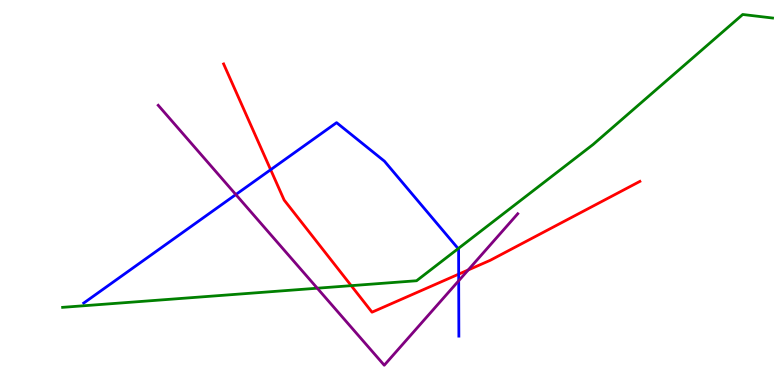[{'lines': ['blue', 'red'], 'intersections': [{'x': 3.49, 'y': 5.59}, {'x': 5.92, 'y': 2.88}]}, {'lines': ['green', 'red'], 'intersections': [{'x': 4.53, 'y': 2.58}]}, {'lines': ['purple', 'red'], 'intersections': [{'x': 6.04, 'y': 2.99}]}, {'lines': ['blue', 'green'], 'intersections': [{'x': 5.91, 'y': 3.54}]}, {'lines': ['blue', 'purple'], 'intersections': [{'x': 3.04, 'y': 4.95}, {'x': 5.92, 'y': 2.71}]}, {'lines': ['green', 'purple'], 'intersections': [{'x': 4.09, 'y': 2.51}]}]